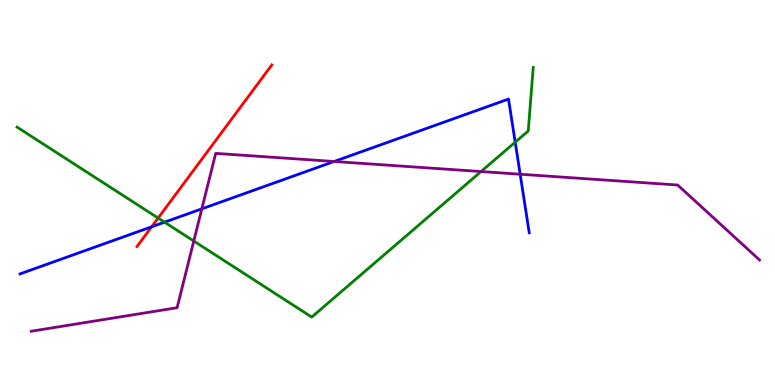[{'lines': ['blue', 'red'], 'intersections': [{'x': 1.96, 'y': 4.11}]}, {'lines': ['green', 'red'], 'intersections': [{'x': 2.04, 'y': 4.34}]}, {'lines': ['purple', 'red'], 'intersections': []}, {'lines': ['blue', 'green'], 'intersections': [{'x': 2.12, 'y': 4.23}, {'x': 6.65, 'y': 6.31}]}, {'lines': ['blue', 'purple'], 'intersections': [{'x': 2.6, 'y': 4.58}, {'x': 4.31, 'y': 5.81}, {'x': 6.71, 'y': 5.47}]}, {'lines': ['green', 'purple'], 'intersections': [{'x': 2.5, 'y': 3.74}, {'x': 6.21, 'y': 5.54}]}]